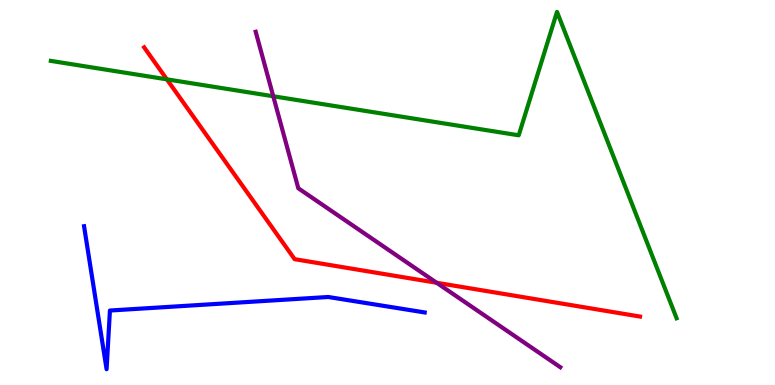[{'lines': ['blue', 'red'], 'intersections': []}, {'lines': ['green', 'red'], 'intersections': [{'x': 2.15, 'y': 7.94}]}, {'lines': ['purple', 'red'], 'intersections': [{'x': 5.63, 'y': 2.66}]}, {'lines': ['blue', 'green'], 'intersections': []}, {'lines': ['blue', 'purple'], 'intersections': []}, {'lines': ['green', 'purple'], 'intersections': [{'x': 3.53, 'y': 7.5}]}]